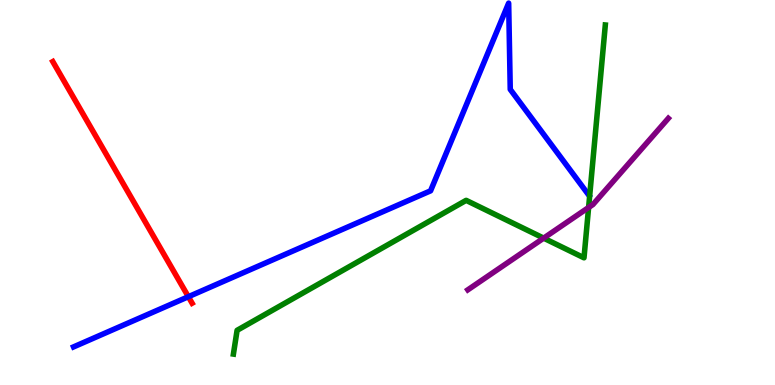[{'lines': ['blue', 'red'], 'intersections': [{'x': 2.43, 'y': 2.29}]}, {'lines': ['green', 'red'], 'intersections': []}, {'lines': ['purple', 'red'], 'intersections': []}, {'lines': ['blue', 'green'], 'intersections': []}, {'lines': ['blue', 'purple'], 'intersections': []}, {'lines': ['green', 'purple'], 'intersections': [{'x': 7.01, 'y': 3.81}, {'x': 7.59, 'y': 4.61}]}]